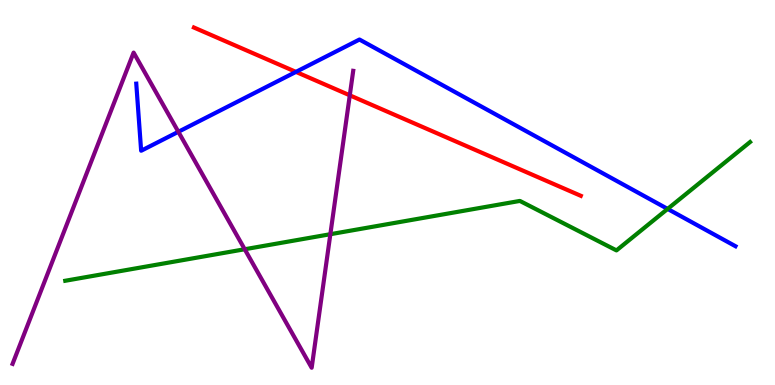[{'lines': ['blue', 'red'], 'intersections': [{'x': 3.82, 'y': 8.13}]}, {'lines': ['green', 'red'], 'intersections': []}, {'lines': ['purple', 'red'], 'intersections': [{'x': 4.51, 'y': 7.52}]}, {'lines': ['blue', 'green'], 'intersections': [{'x': 8.61, 'y': 4.57}]}, {'lines': ['blue', 'purple'], 'intersections': [{'x': 2.3, 'y': 6.58}]}, {'lines': ['green', 'purple'], 'intersections': [{'x': 3.16, 'y': 3.53}, {'x': 4.26, 'y': 3.92}]}]